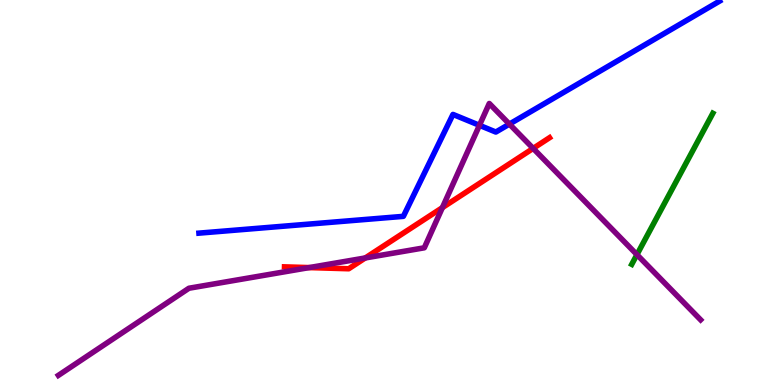[{'lines': ['blue', 'red'], 'intersections': []}, {'lines': ['green', 'red'], 'intersections': []}, {'lines': ['purple', 'red'], 'intersections': [{'x': 3.99, 'y': 3.05}, {'x': 4.71, 'y': 3.3}, {'x': 5.71, 'y': 4.61}, {'x': 6.88, 'y': 6.15}]}, {'lines': ['blue', 'green'], 'intersections': []}, {'lines': ['blue', 'purple'], 'intersections': [{'x': 6.19, 'y': 6.75}, {'x': 6.57, 'y': 6.78}]}, {'lines': ['green', 'purple'], 'intersections': [{'x': 8.22, 'y': 3.39}]}]